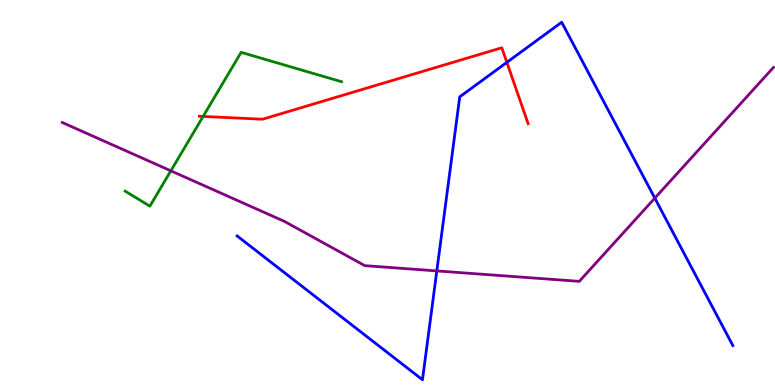[{'lines': ['blue', 'red'], 'intersections': [{'x': 6.54, 'y': 8.38}]}, {'lines': ['green', 'red'], 'intersections': [{'x': 2.62, 'y': 6.98}]}, {'lines': ['purple', 'red'], 'intersections': []}, {'lines': ['blue', 'green'], 'intersections': []}, {'lines': ['blue', 'purple'], 'intersections': [{'x': 5.64, 'y': 2.96}, {'x': 8.45, 'y': 4.85}]}, {'lines': ['green', 'purple'], 'intersections': [{'x': 2.2, 'y': 5.56}]}]